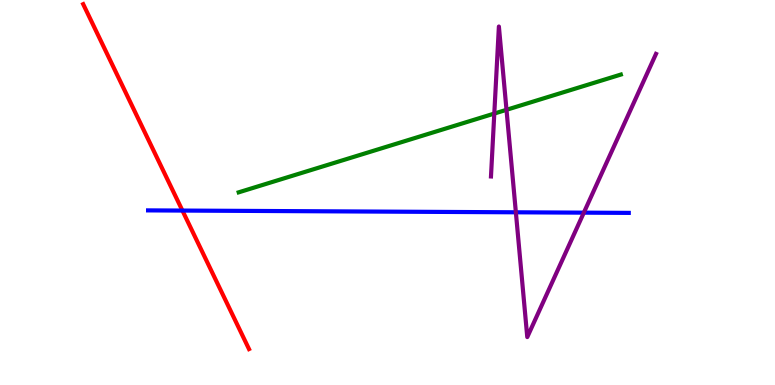[{'lines': ['blue', 'red'], 'intersections': [{'x': 2.35, 'y': 4.53}]}, {'lines': ['green', 'red'], 'intersections': []}, {'lines': ['purple', 'red'], 'intersections': []}, {'lines': ['blue', 'green'], 'intersections': []}, {'lines': ['blue', 'purple'], 'intersections': [{'x': 6.66, 'y': 4.49}, {'x': 7.53, 'y': 4.48}]}, {'lines': ['green', 'purple'], 'intersections': [{'x': 6.38, 'y': 7.05}, {'x': 6.54, 'y': 7.15}]}]